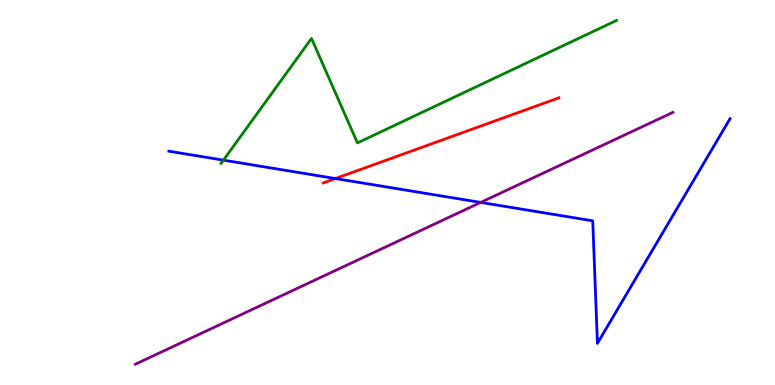[{'lines': ['blue', 'red'], 'intersections': [{'x': 4.33, 'y': 5.36}]}, {'lines': ['green', 'red'], 'intersections': []}, {'lines': ['purple', 'red'], 'intersections': []}, {'lines': ['blue', 'green'], 'intersections': [{'x': 2.88, 'y': 5.84}]}, {'lines': ['blue', 'purple'], 'intersections': [{'x': 6.2, 'y': 4.74}]}, {'lines': ['green', 'purple'], 'intersections': []}]